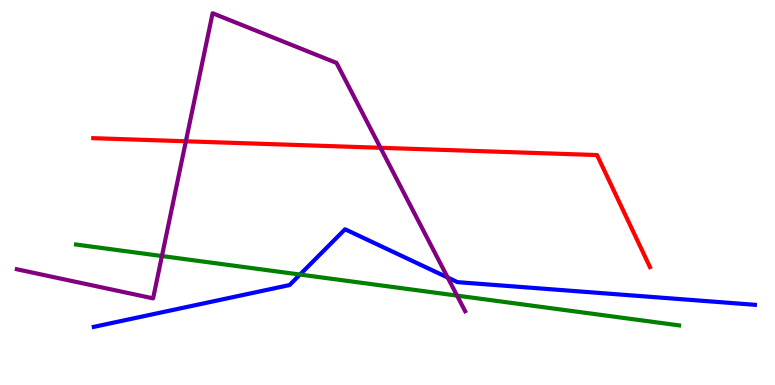[{'lines': ['blue', 'red'], 'intersections': []}, {'lines': ['green', 'red'], 'intersections': []}, {'lines': ['purple', 'red'], 'intersections': [{'x': 2.4, 'y': 6.33}, {'x': 4.91, 'y': 6.16}]}, {'lines': ['blue', 'green'], 'intersections': [{'x': 3.87, 'y': 2.87}]}, {'lines': ['blue', 'purple'], 'intersections': [{'x': 5.78, 'y': 2.79}]}, {'lines': ['green', 'purple'], 'intersections': [{'x': 2.09, 'y': 3.35}, {'x': 5.9, 'y': 2.32}]}]